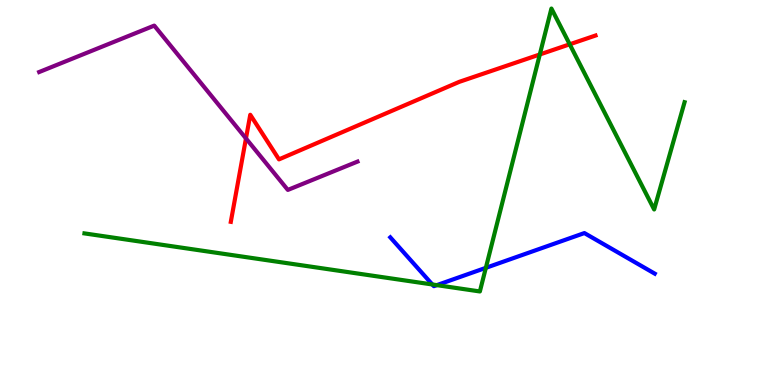[{'lines': ['blue', 'red'], 'intersections': []}, {'lines': ['green', 'red'], 'intersections': [{'x': 6.97, 'y': 8.59}, {'x': 7.35, 'y': 8.85}]}, {'lines': ['purple', 'red'], 'intersections': [{'x': 3.17, 'y': 6.4}]}, {'lines': ['blue', 'green'], 'intersections': [{'x': 5.58, 'y': 2.61}, {'x': 5.64, 'y': 2.59}, {'x': 6.27, 'y': 3.04}]}, {'lines': ['blue', 'purple'], 'intersections': []}, {'lines': ['green', 'purple'], 'intersections': []}]